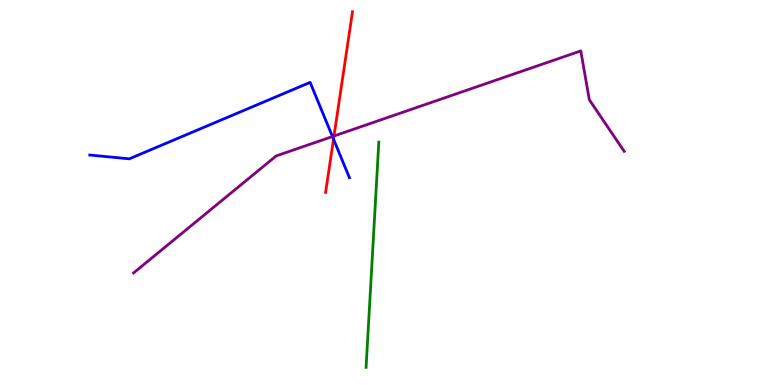[{'lines': ['blue', 'red'], 'intersections': [{'x': 4.3, 'y': 6.39}]}, {'lines': ['green', 'red'], 'intersections': []}, {'lines': ['purple', 'red'], 'intersections': [{'x': 4.31, 'y': 6.47}]}, {'lines': ['blue', 'green'], 'intersections': []}, {'lines': ['blue', 'purple'], 'intersections': [{'x': 4.29, 'y': 6.45}]}, {'lines': ['green', 'purple'], 'intersections': []}]